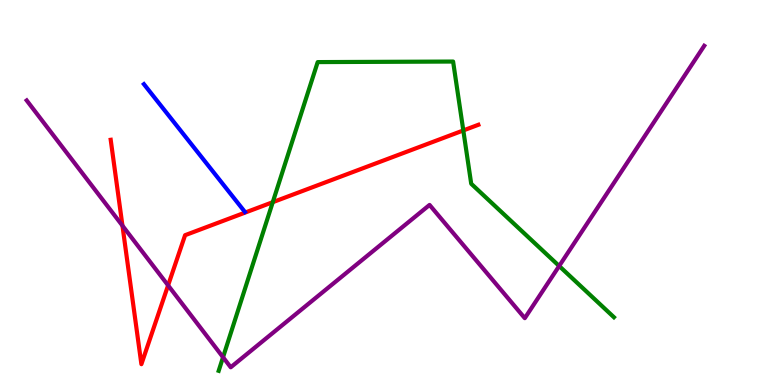[{'lines': ['blue', 'red'], 'intersections': []}, {'lines': ['green', 'red'], 'intersections': [{'x': 3.52, 'y': 4.75}, {'x': 5.98, 'y': 6.61}]}, {'lines': ['purple', 'red'], 'intersections': [{'x': 1.58, 'y': 4.14}, {'x': 2.17, 'y': 2.59}]}, {'lines': ['blue', 'green'], 'intersections': []}, {'lines': ['blue', 'purple'], 'intersections': []}, {'lines': ['green', 'purple'], 'intersections': [{'x': 2.88, 'y': 0.721}, {'x': 7.22, 'y': 3.09}]}]